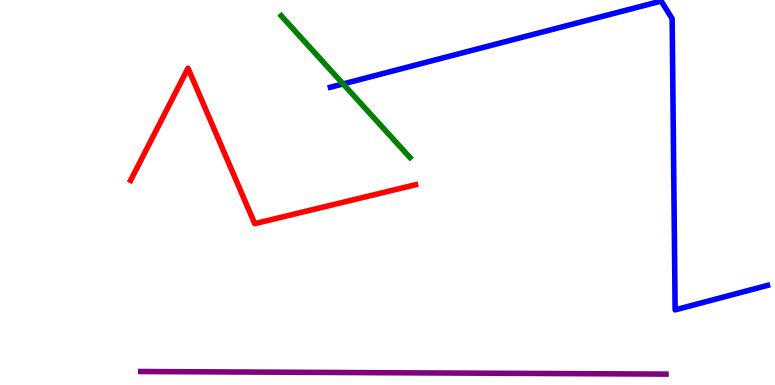[{'lines': ['blue', 'red'], 'intersections': []}, {'lines': ['green', 'red'], 'intersections': []}, {'lines': ['purple', 'red'], 'intersections': []}, {'lines': ['blue', 'green'], 'intersections': [{'x': 4.43, 'y': 7.82}]}, {'lines': ['blue', 'purple'], 'intersections': []}, {'lines': ['green', 'purple'], 'intersections': []}]